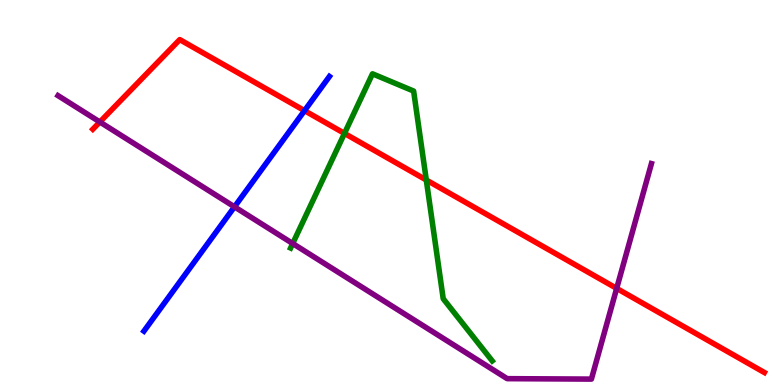[{'lines': ['blue', 'red'], 'intersections': [{'x': 3.93, 'y': 7.13}]}, {'lines': ['green', 'red'], 'intersections': [{'x': 4.44, 'y': 6.53}, {'x': 5.5, 'y': 5.32}]}, {'lines': ['purple', 'red'], 'intersections': [{'x': 1.29, 'y': 6.83}, {'x': 7.96, 'y': 2.51}]}, {'lines': ['blue', 'green'], 'intersections': []}, {'lines': ['blue', 'purple'], 'intersections': [{'x': 3.03, 'y': 4.63}]}, {'lines': ['green', 'purple'], 'intersections': [{'x': 3.78, 'y': 3.67}]}]